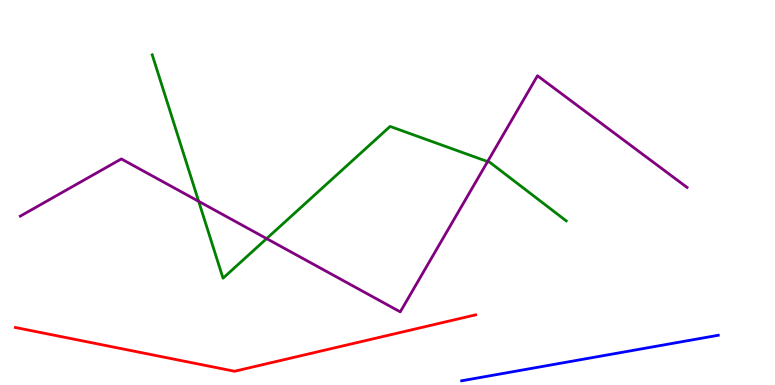[{'lines': ['blue', 'red'], 'intersections': []}, {'lines': ['green', 'red'], 'intersections': []}, {'lines': ['purple', 'red'], 'intersections': []}, {'lines': ['blue', 'green'], 'intersections': []}, {'lines': ['blue', 'purple'], 'intersections': []}, {'lines': ['green', 'purple'], 'intersections': [{'x': 2.56, 'y': 4.77}, {'x': 3.44, 'y': 3.8}, {'x': 6.29, 'y': 5.8}]}]